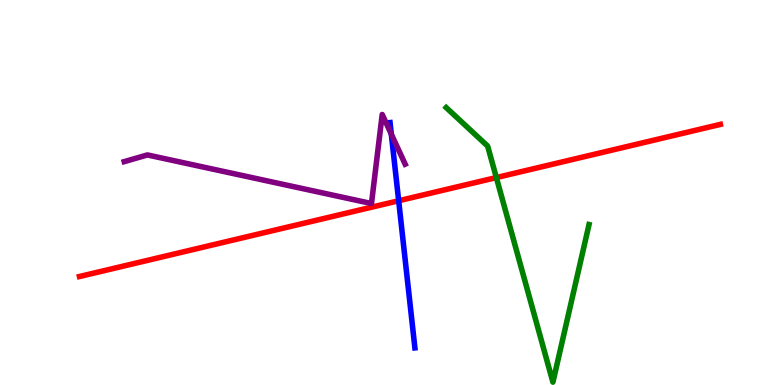[{'lines': ['blue', 'red'], 'intersections': [{'x': 5.14, 'y': 4.79}]}, {'lines': ['green', 'red'], 'intersections': [{'x': 6.4, 'y': 5.39}]}, {'lines': ['purple', 'red'], 'intersections': []}, {'lines': ['blue', 'green'], 'intersections': []}, {'lines': ['blue', 'purple'], 'intersections': [{'x': 5.05, 'y': 6.51}]}, {'lines': ['green', 'purple'], 'intersections': []}]